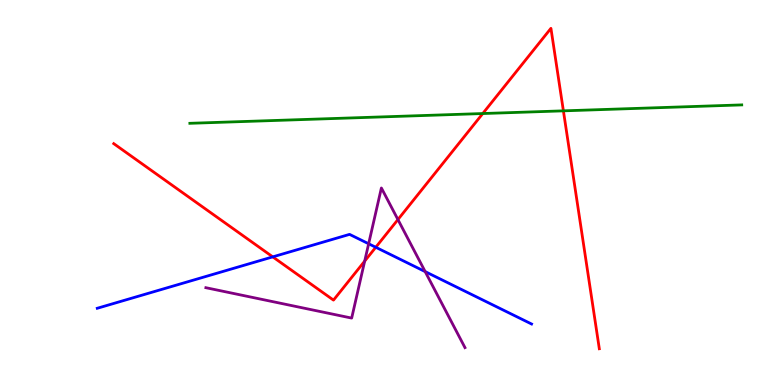[{'lines': ['blue', 'red'], 'intersections': [{'x': 3.52, 'y': 3.33}, {'x': 4.85, 'y': 3.58}]}, {'lines': ['green', 'red'], 'intersections': [{'x': 6.23, 'y': 7.05}, {'x': 7.27, 'y': 7.12}]}, {'lines': ['purple', 'red'], 'intersections': [{'x': 4.71, 'y': 3.22}, {'x': 5.13, 'y': 4.3}]}, {'lines': ['blue', 'green'], 'intersections': []}, {'lines': ['blue', 'purple'], 'intersections': [{'x': 4.76, 'y': 3.67}, {'x': 5.49, 'y': 2.95}]}, {'lines': ['green', 'purple'], 'intersections': []}]